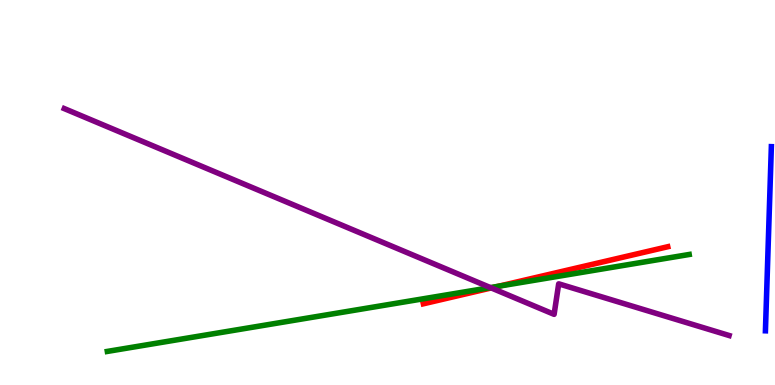[{'lines': ['blue', 'red'], 'intersections': []}, {'lines': ['green', 'red'], 'intersections': [{'x': 6.43, 'y': 2.56}]}, {'lines': ['purple', 'red'], 'intersections': [{'x': 6.34, 'y': 2.52}]}, {'lines': ['blue', 'green'], 'intersections': []}, {'lines': ['blue', 'purple'], 'intersections': []}, {'lines': ['green', 'purple'], 'intersections': [{'x': 6.33, 'y': 2.53}]}]